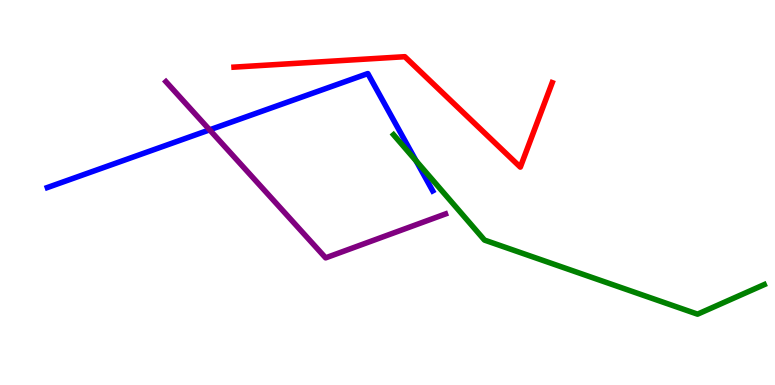[{'lines': ['blue', 'red'], 'intersections': []}, {'lines': ['green', 'red'], 'intersections': []}, {'lines': ['purple', 'red'], 'intersections': []}, {'lines': ['blue', 'green'], 'intersections': [{'x': 5.37, 'y': 5.82}]}, {'lines': ['blue', 'purple'], 'intersections': [{'x': 2.7, 'y': 6.63}]}, {'lines': ['green', 'purple'], 'intersections': []}]